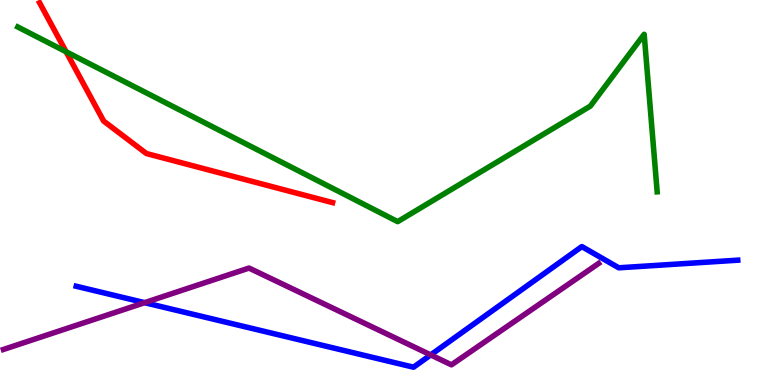[{'lines': ['blue', 'red'], 'intersections': []}, {'lines': ['green', 'red'], 'intersections': [{'x': 0.853, 'y': 8.66}]}, {'lines': ['purple', 'red'], 'intersections': []}, {'lines': ['blue', 'green'], 'intersections': []}, {'lines': ['blue', 'purple'], 'intersections': [{'x': 1.87, 'y': 2.14}, {'x': 5.56, 'y': 0.782}]}, {'lines': ['green', 'purple'], 'intersections': []}]